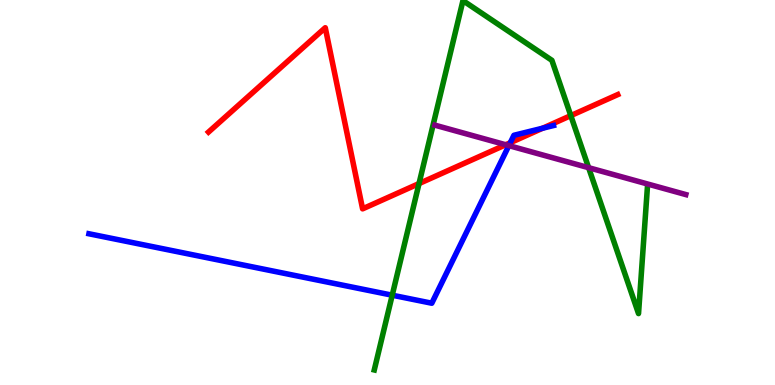[{'lines': ['blue', 'red'], 'intersections': [{'x': 6.58, 'y': 6.29}, {'x': 7.0, 'y': 6.67}]}, {'lines': ['green', 'red'], 'intersections': [{'x': 5.41, 'y': 5.23}, {'x': 7.37, 'y': 7.0}]}, {'lines': ['purple', 'red'], 'intersections': [{'x': 6.53, 'y': 6.24}]}, {'lines': ['blue', 'green'], 'intersections': [{'x': 5.06, 'y': 2.33}]}, {'lines': ['blue', 'purple'], 'intersections': [{'x': 6.57, 'y': 6.22}]}, {'lines': ['green', 'purple'], 'intersections': [{'x': 7.6, 'y': 5.64}]}]